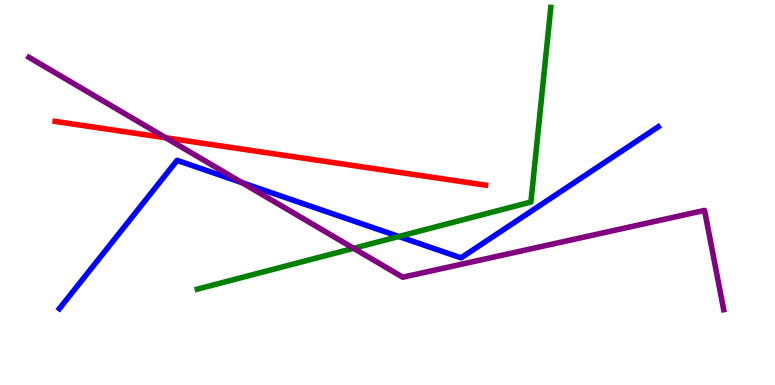[{'lines': ['blue', 'red'], 'intersections': []}, {'lines': ['green', 'red'], 'intersections': []}, {'lines': ['purple', 'red'], 'intersections': [{'x': 2.14, 'y': 6.42}]}, {'lines': ['blue', 'green'], 'intersections': [{'x': 5.15, 'y': 3.86}]}, {'lines': ['blue', 'purple'], 'intersections': [{'x': 3.12, 'y': 5.26}]}, {'lines': ['green', 'purple'], 'intersections': [{'x': 4.56, 'y': 3.55}]}]